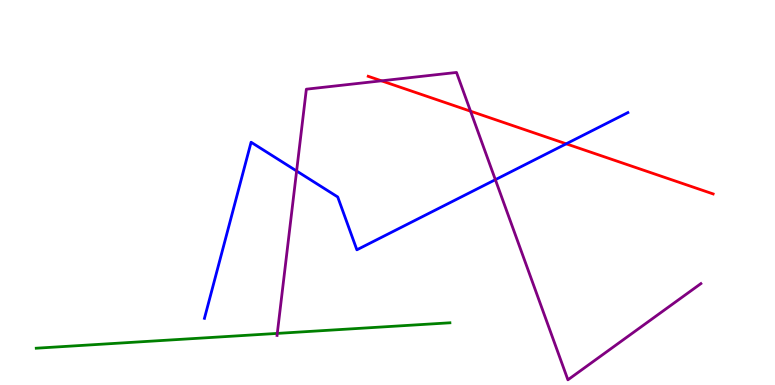[{'lines': ['blue', 'red'], 'intersections': [{'x': 7.31, 'y': 6.26}]}, {'lines': ['green', 'red'], 'intersections': []}, {'lines': ['purple', 'red'], 'intersections': [{'x': 4.92, 'y': 7.9}, {'x': 6.07, 'y': 7.11}]}, {'lines': ['blue', 'green'], 'intersections': []}, {'lines': ['blue', 'purple'], 'intersections': [{'x': 3.83, 'y': 5.56}, {'x': 6.39, 'y': 5.33}]}, {'lines': ['green', 'purple'], 'intersections': [{'x': 3.58, 'y': 1.34}]}]